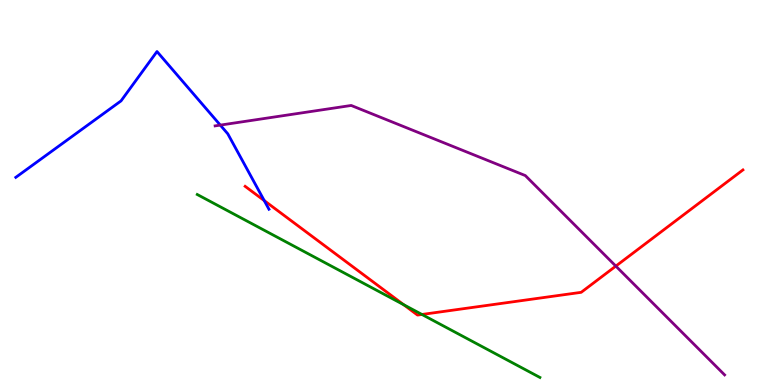[{'lines': ['blue', 'red'], 'intersections': [{'x': 3.41, 'y': 4.79}]}, {'lines': ['green', 'red'], 'intersections': [{'x': 5.21, 'y': 2.09}, {'x': 5.44, 'y': 1.83}]}, {'lines': ['purple', 'red'], 'intersections': [{'x': 7.95, 'y': 3.09}]}, {'lines': ['blue', 'green'], 'intersections': []}, {'lines': ['blue', 'purple'], 'intersections': [{'x': 2.84, 'y': 6.75}]}, {'lines': ['green', 'purple'], 'intersections': []}]